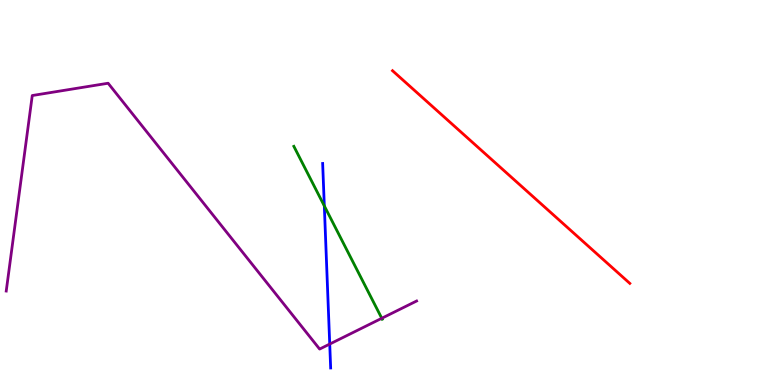[{'lines': ['blue', 'red'], 'intersections': []}, {'lines': ['green', 'red'], 'intersections': []}, {'lines': ['purple', 'red'], 'intersections': []}, {'lines': ['blue', 'green'], 'intersections': [{'x': 4.18, 'y': 4.65}]}, {'lines': ['blue', 'purple'], 'intersections': [{'x': 4.25, 'y': 1.06}]}, {'lines': ['green', 'purple'], 'intersections': [{'x': 4.93, 'y': 1.73}]}]